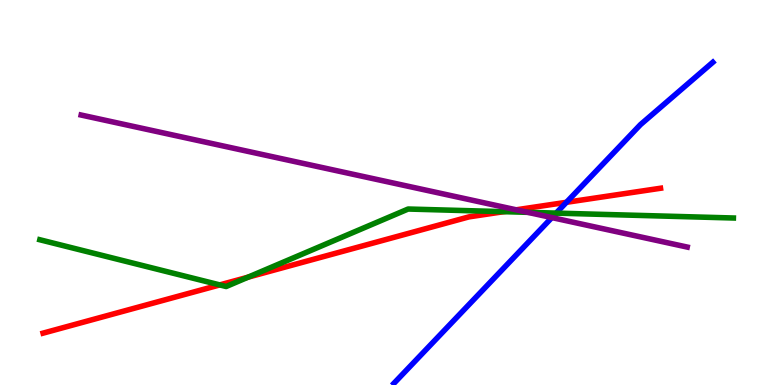[{'lines': ['blue', 'red'], 'intersections': [{'x': 7.31, 'y': 4.75}]}, {'lines': ['green', 'red'], 'intersections': [{'x': 2.84, 'y': 2.6}, {'x': 3.2, 'y': 2.8}, {'x': 6.5, 'y': 4.5}]}, {'lines': ['purple', 'red'], 'intersections': [{'x': 6.66, 'y': 4.55}]}, {'lines': ['blue', 'green'], 'intersections': [{'x': 7.18, 'y': 4.46}]}, {'lines': ['blue', 'purple'], 'intersections': [{'x': 7.12, 'y': 4.35}]}, {'lines': ['green', 'purple'], 'intersections': [{'x': 6.81, 'y': 4.48}]}]